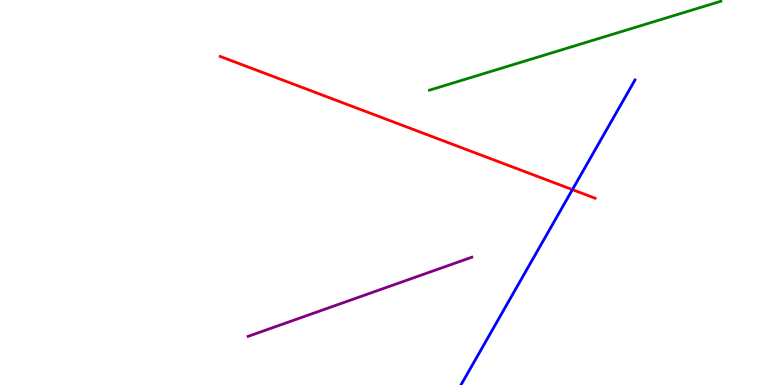[{'lines': ['blue', 'red'], 'intersections': [{'x': 7.39, 'y': 5.07}]}, {'lines': ['green', 'red'], 'intersections': []}, {'lines': ['purple', 'red'], 'intersections': []}, {'lines': ['blue', 'green'], 'intersections': []}, {'lines': ['blue', 'purple'], 'intersections': []}, {'lines': ['green', 'purple'], 'intersections': []}]